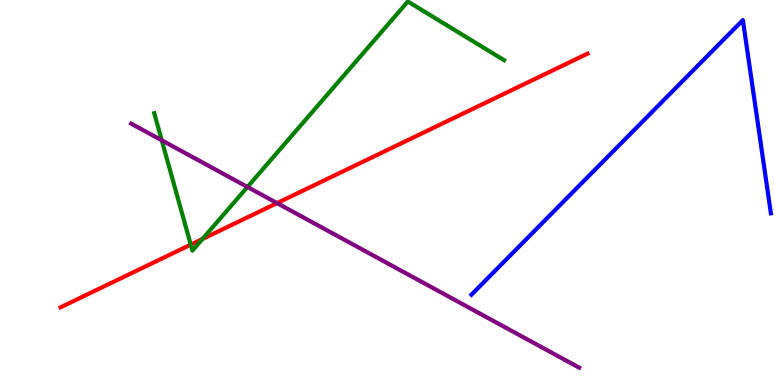[{'lines': ['blue', 'red'], 'intersections': []}, {'lines': ['green', 'red'], 'intersections': [{'x': 2.46, 'y': 3.65}, {'x': 2.61, 'y': 3.79}]}, {'lines': ['purple', 'red'], 'intersections': [{'x': 3.57, 'y': 4.72}]}, {'lines': ['blue', 'green'], 'intersections': []}, {'lines': ['blue', 'purple'], 'intersections': []}, {'lines': ['green', 'purple'], 'intersections': [{'x': 2.09, 'y': 6.36}, {'x': 3.19, 'y': 5.14}]}]